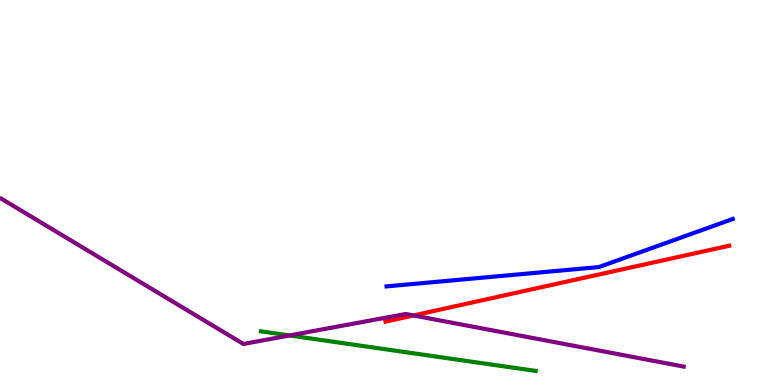[{'lines': ['blue', 'red'], 'intersections': []}, {'lines': ['green', 'red'], 'intersections': []}, {'lines': ['purple', 'red'], 'intersections': [{'x': 5.34, 'y': 1.81}]}, {'lines': ['blue', 'green'], 'intersections': []}, {'lines': ['blue', 'purple'], 'intersections': []}, {'lines': ['green', 'purple'], 'intersections': [{'x': 3.74, 'y': 1.29}]}]